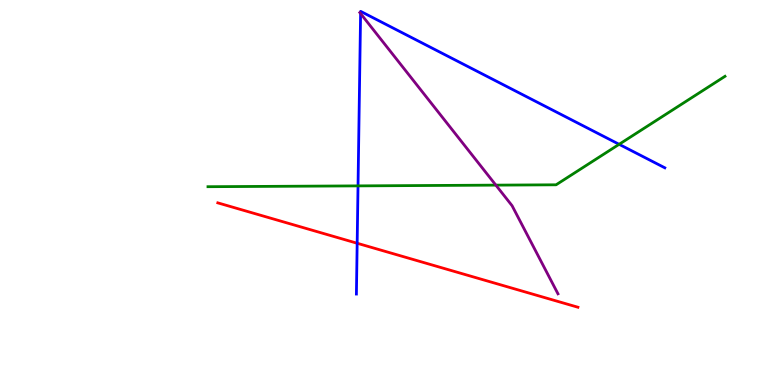[{'lines': ['blue', 'red'], 'intersections': [{'x': 4.61, 'y': 3.68}]}, {'lines': ['green', 'red'], 'intersections': []}, {'lines': ['purple', 'red'], 'intersections': []}, {'lines': ['blue', 'green'], 'intersections': [{'x': 4.62, 'y': 5.17}, {'x': 7.99, 'y': 6.25}]}, {'lines': ['blue', 'purple'], 'intersections': [{'x': 4.65, 'y': 9.65}]}, {'lines': ['green', 'purple'], 'intersections': [{'x': 6.4, 'y': 5.19}]}]